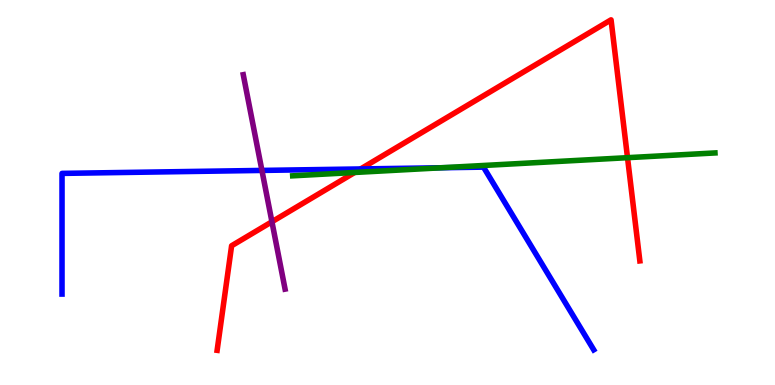[{'lines': ['blue', 'red'], 'intersections': [{'x': 4.65, 'y': 5.61}]}, {'lines': ['green', 'red'], 'intersections': [{'x': 4.58, 'y': 5.52}, {'x': 8.1, 'y': 5.9}]}, {'lines': ['purple', 'red'], 'intersections': [{'x': 3.51, 'y': 4.24}]}, {'lines': ['blue', 'green'], 'intersections': [{'x': 5.7, 'y': 5.64}]}, {'lines': ['blue', 'purple'], 'intersections': [{'x': 3.38, 'y': 5.57}]}, {'lines': ['green', 'purple'], 'intersections': []}]